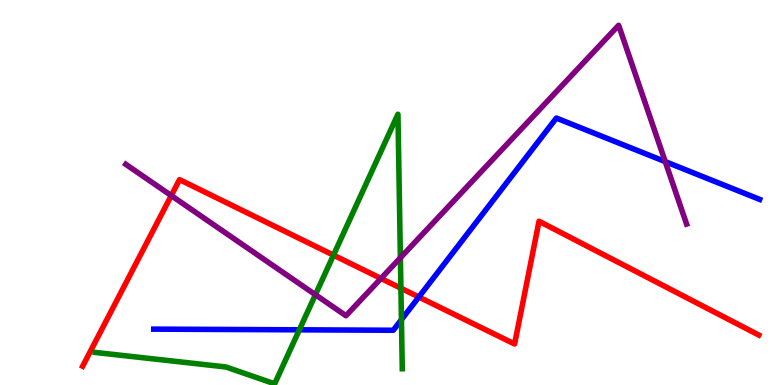[{'lines': ['blue', 'red'], 'intersections': [{'x': 5.4, 'y': 2.29}]}, {'lines': ['green', 'red'], 'intersections': [{'x': 4.3, 'y': 3.37}, {'x': 5.17, 'y': 2.51}]}, {'lines': ['purple', 'red'], 'intersections': [{'x': 2.21, 'y': 4.92}, {'x': 4.92, 'y': 2.77}]}, {'lines': ['blue', 'green'], 'intersections': [{'x': 3.86, 'y': 1.43}, {'x': 5.18, 'y': 1.7}]}, {'lines': ['blue', 'purple'], 'intersections': [{'x': 8.58, 'y': 5.8}]}, {'lines': ['green', 'purple'], 'intersections': [{'x': 4.07, 'y': 2.35}, {'x': 5.17, 'y': 3.3}]}]